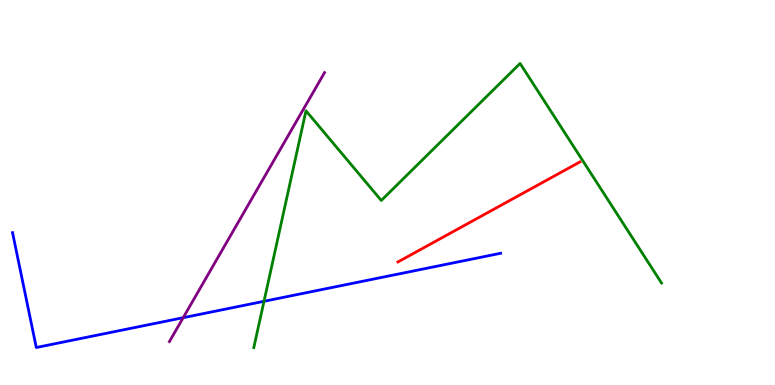[{'lines': ['blue', 'red'], 'intersections': []}, {'lines': ['green', 'red'], 'intersections': []}, {'lines': ['purple', 'red'], 'intersections': []}, {'lines': ['blue', 'green'], 'intersections': [{'x': 3.41, 'y': 2.17}]}, {'lines': ['blue', 'purple'], 'intersections': [{'x': 2.36, 'y': 1.75}]}, {'lines': ['green', 'purple'], 'intersections': []}]